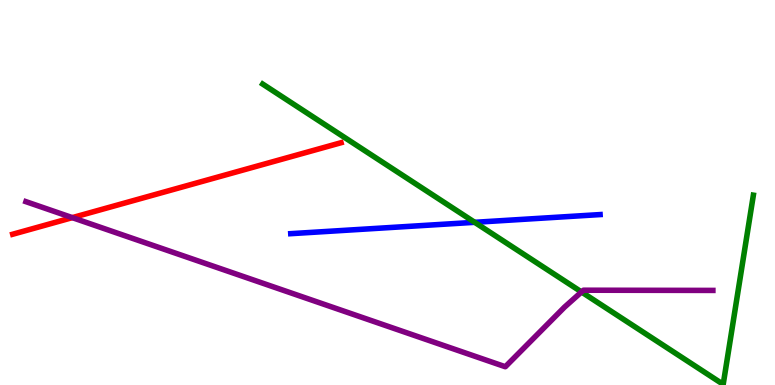[{'lines': ['blue', 'red'], 'intersections': []}, {'lines': ['green', 'red'], 'intersections': []}, {'lines': ['purple', 'red'], 'intersections': [{'x': 0.933, 'y': 4.35}]}, {'lines': ['blue', 'green'], 'intersections': [{'x': 6.13, 'y': 4.23}]}, {'lines': ['blue', 'purple'], 'intersections': []}, {'lines': ['green', 'purple'], 'intersections': [{'x': 7.5, 'y': 2.42}]}]